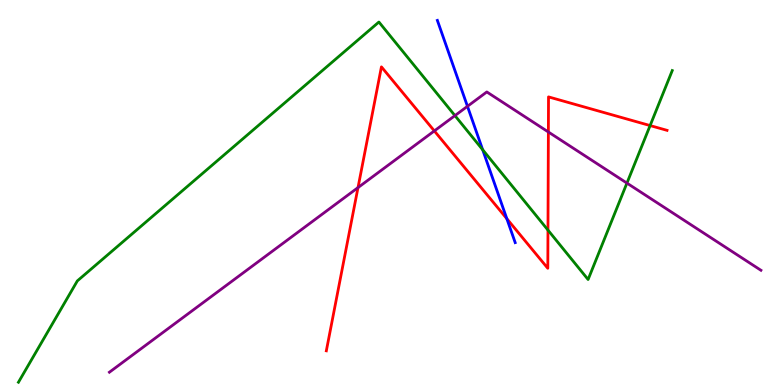[{'lines': ['blue', 'red'], 'intersections': [{'x': 6.54, 'y': 4.32}]}, {'lines': ['green', 'red'], 'intersections': [{'x': 7.07, 'y': 4.02}, {'x': 8.39, 'y': 6.74}]}, {'lines': ['purple', 'red'], 'intersections': [{'x': 4.62, 'y': 5.13}, {'x': 5.6, 'y': 6.6}, {'x': 7.08, 'y': 6.57}]}, {'lines': ['blue', 'green'], 'intersections': [{'x': 6.23, 'y': 6.11}]}, {'lines': ['blue', 'purple'], 'intersections': [{'x': 6.03, 'y': 7.24}]}, {'lines': ['green', 'purple'], 'intersections': [{'x': 5.87, 'y': 7.0}, {'x': 8.09, 'y': 5.24}]}]